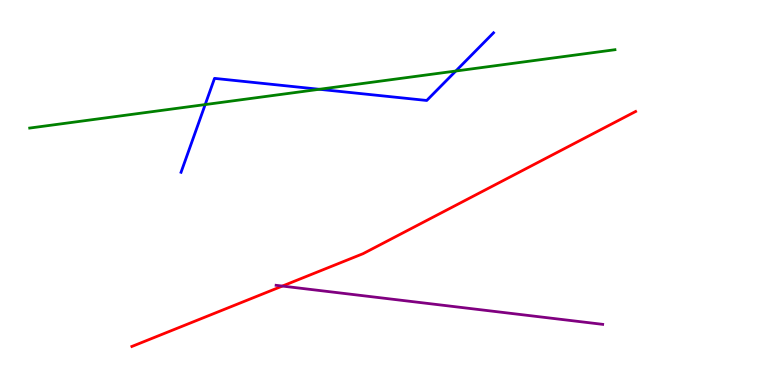[{'lines': ['blue', 'red'], 'intersections': []}, {'lines': ['green', 'red'], 'intersections': []}, {'lines': ['purple', 'red'], 'intersections': [{'x': 3.64, 'y': 2.57}]}, {'lines': ['blue', 'green'], 'intersections': [{'x': 2.65, 'y': 7.28}, {'x': 4.12, 'y': 7.68}, {'x': 5.88, 'y': 8.16}]}, {'lines': ['blue', 'purple'], 'intersections': []}, {'lines': ['green', 'purple'], 'intersections': []}]